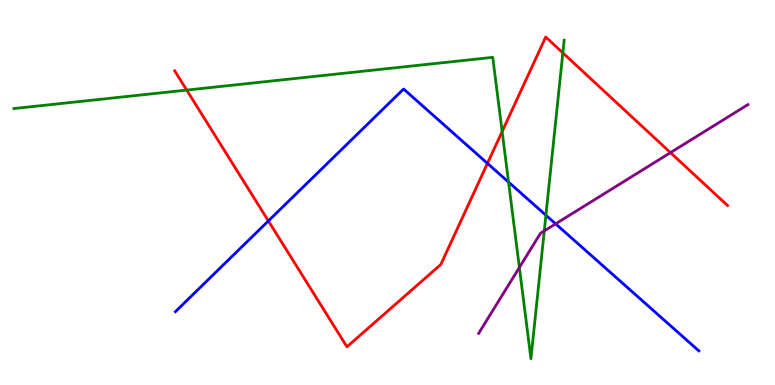[{'lines': ['blue', 'red'], 'intersections': [{'x': 3.46, 'y': 4.26}, {'x': 6.29, 'y': 5.76}]}, {'lines': ['green', 'red'], 'intersections': [{'x': 2.41, 'y': 7.66}, {'x': 6.48, 'y': 6.58}, {'x': 7.26, 'y': 8.63}]}, {'lines': ['purple', 'red'], 'intersections': [{'x': 8.65, 'y': 6.04}]}, {'lines': ['blue', 'green'], 'intersections': [{'x': 6.56, 'y': 5.27}, {'x': 7.04, 'y': 4.41}]}, {'lines': ['blue', 'purple'], 'intersections': [{'x': 7.17, 'y': 4.19}]}, {'lines': ['green', 'purple'], 'intersections': [{'x': 6.7, 'y': 3.05}, {'x': 7.02, 'y': 4.0}]}]